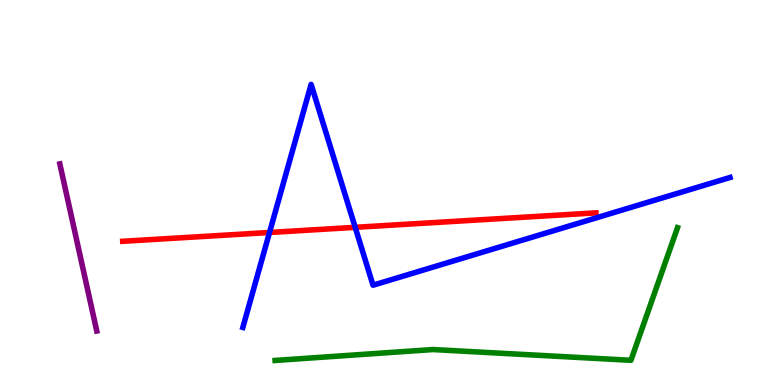[{'lines': ['blue', 'red'], 'intersections': [{'x': 3.48, 'y': 3.96}, {'x': 4.58, 'y': 4.1}]}, {'lines': ['green', 'red'], 'intersections': []}, {'lines': ['purple', 'red'], 'intersections': []}, {'lines': ['blue', 'green'], 'intersections': []}, {'lines': ['blue', 'purple'], 'intersections': []}, {'lines': ['green', 'purple'], 'intersections': []}]